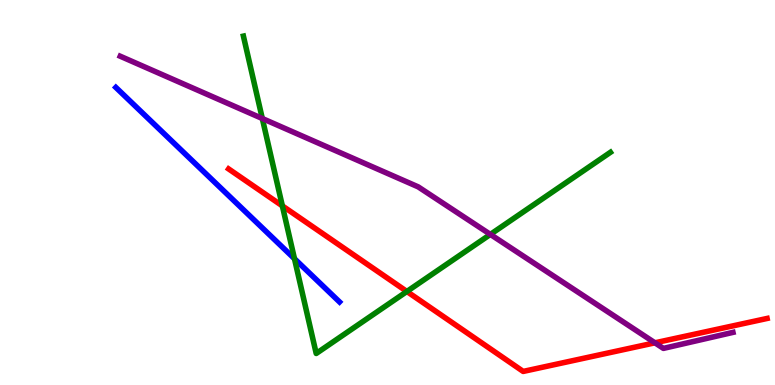[{'lines': ['blue', 'red'], 'intersections': []}, {'lines': ['green', 'red'], 'intersections': [{'x': 3.64, 'y': 4.65}, {'x': 5.25, 'y': 2.43}]}, {'lines': ['purple', 'red'], 'intersections': [{'x': 8.45, 'y': 1.1}]}, {'lines': ['blue', 'green'], 'intersections': [{'x': 3.8, 'y': 3.28}]}, {'lines': ['blue', 'purple'], 'intersections': []}, {'lines': ['green', 'purple'], 'intersections': [{'x': 3.38, 'y': 6.92}, {'x': 6.33, 'y': 3.91}]}]